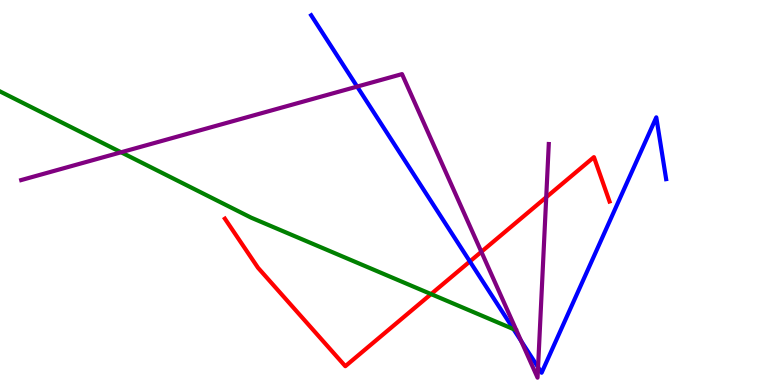[{'lines': ['blue', 'red'], 'intersections': [{'x': 6.06, 'y': 3.21}]}, {'lines': ['green', 'red'], 'intersections': [{'x': 5.56, 'y': 2.36}]}, {'lines': ['purple', 'red'], 'intersections': [{'x': 6.21, 'y': 3.46}, {'x': 7.05, 'y': 4.88}]}, {'lines': ['blue', 'green'], 'intersections': [{'x': 6.63, 'y': 1.45}]}, {'lines': ['blue', 'purple'], 'intersections': [{'x': 4.61, 'y': 7.75}, {'x': 6.73, 'y': 1.14}, {'x': 6.94, 'y': 0.462}]}, {'lines': ['green', 'purple'], 'intersections': [{'x': 1.56, 'y': 6.04}]}]